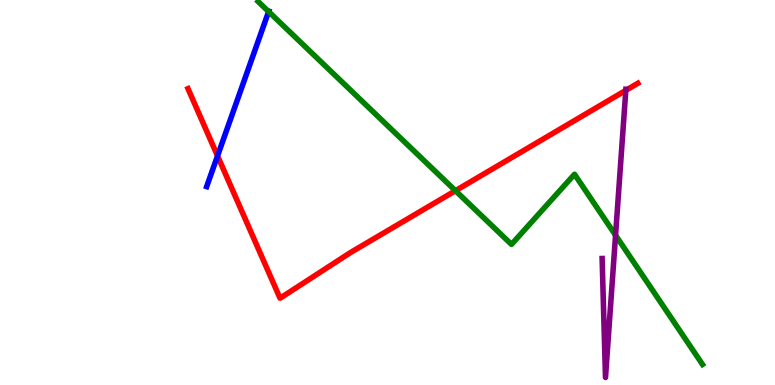[{'lines': ['blue', 'red'], 'intersections': [{'x': 2.81, 'y': 5.95}]}, {'lines': ['green', 'red'], 'intersections': [{'x': 5.88, 'y': 5.05}]}, {'lines': ['purple', 'red'], 'intersections': [{'x': 8.07, 'y': 7.65}]}, {'lines': ['blue', 'green'], 'intersections': [{'x': 3.47, 'y': 9.7}]}, {'lines': ['blue', 'purple'], 'intersections': []}, {'lines': ['green', 'purple'], 'intersections': [{'x': 7.94, 'y': 3.89}]}]